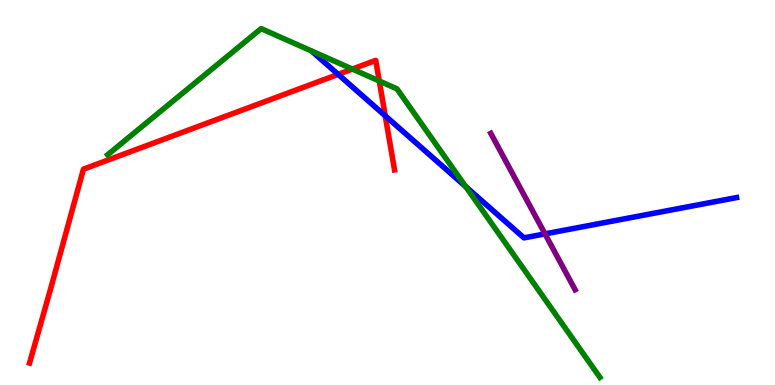[{'lines': ['blue', 'red'], 'intersections': [{'x': 4.36, 'y': 8.07}, {'x': 4.97, 'y': 6.99}]}, {'lines': ['green', 'red'], 'intersections': [{'x': 4.55, 'y': 8.21}, {'x': 4.89, 'y': 7.9}]}, {'lines': ['purple', 'red'], 'intersections': []}, {'lines': ['blue', 'green'], 'intersections': [{'x': 6.01, 'y': 5.15}]}, {'lines': ['blue', 'purple'], 'intersections': [{'x': 7.03, 'y': 3.93}]}, {'lines': ['green', 'purple'], 'intersections': []}]